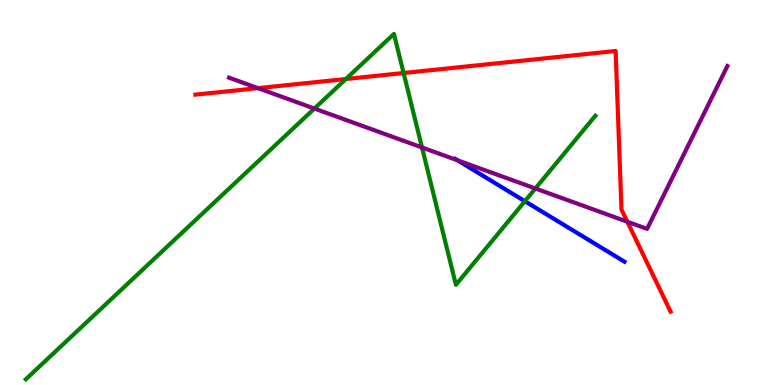[{'lines': ['blue', 'red'], 'intersections': []}, {'lines': ['green', 'red'], 'intersections': [{'x': 4.46, 'y': 7.95}, {'x': 5.21, 'y': 8.1}]}, {'lines': ['purple', 'red'], 'intersections': [{'x': 3.33, 'y': 7.71}, {'x': 8.09, 'y': 4.24}]}, {'lines': ['blue', 'green'], 'intersections': [{'x': 6.77, 'y': 4.77}]}, {'lines': ['blue', 'purple'], 'intersections': [{'x': 5.9, 'y': 5.84}]}, {'lines': ['green', 'purple'], 'intersections': [{'x': 4.06, 'y': 7.18}, {'x': 5.45, 'y': 6.17}, {'x': 6.91, 'y': 5.1}]}]